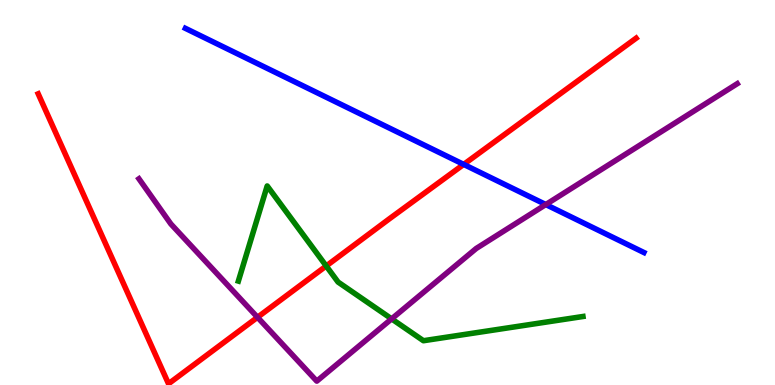[{'lines': ['blue', 'red'], 'intersections': [{'x': 5.98, 'y': 5.73}]}, {'lines': ['green', 'red'], 'intersections': [{'x': 4.21, 'y': 3.09}]}, {'lines': ['purple', 'red'], 'intersections': [{'x': 3.32, 'y': 1.76}]}, {'lines': ['blue', 'green'], 'intersections': []}, {'lines': ['blue', 'purple'], 'intersections': [{'x': 7.04, 'y': 4.69}]}, {'lines': ['green', 'purple'], 'intersections': [{'x': 5.05, 'y': 1.72}]}]